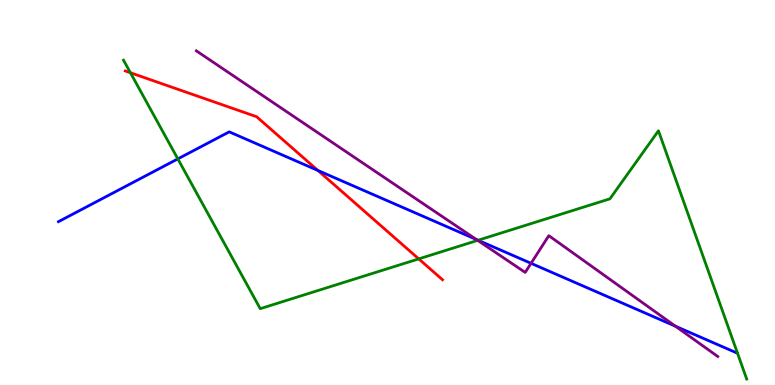[{'lines': ['blue', 'red'], 'intersections': [{'x': 4.1, 'y': 5.57}]}, {'lines': ['green', 'red'], 'intersections': [{'x': 1.68, 'y': 8.11}, {'x': 5.4, 'y': 3.28}]}, {'lines': ['purple', 'red'], 'intersections': []}, {'lines': ['blue', 'green'], 'intersections': [{'x': 2.29, 'y': 5.87}, {'x': 6.17, 'y': 3.76}]}, {'lines': ['blue', 'purple'], 'intersections': [{'x': 6.15, 'y': 3.78}, {'x': 6.85, 'y': 3.16}, {'x': 8.72, 'y': 1.53}]}, {'lines': ['green', 'purple'], 'intersections': [{'x': 6.16, 'y': 3.76}]}]